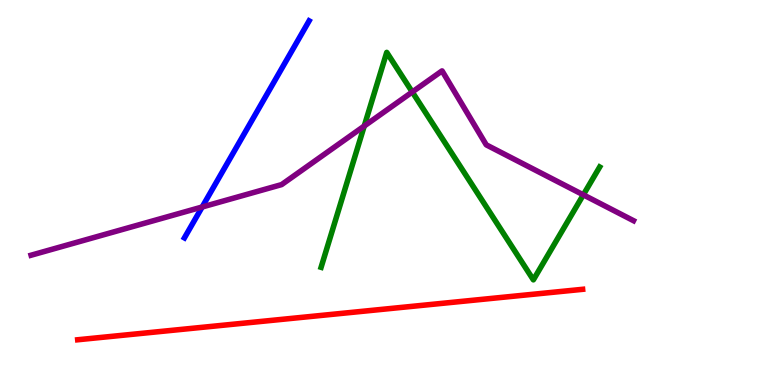[{'lines': ['blue', 'red'], 'intersections': []}, {'lines': ['green', 'red'], 'intersections': []}, {'lines': ['purple', 'red'], 'intersections': []}, {'lines': ['blue', 'green'], 'intersections': []}, {'lines': ['blue', 'purple'], 'intersections': [{'x': 2.61, 'y': 4.62}]}, {'lines': ['green', 'purple'], 'intersections': [{'x': 4.7, 'y': 6.73}, {'x': 5.32, 'y': 7.61}, {'x': 7.53, 'y': 4.94}]}]